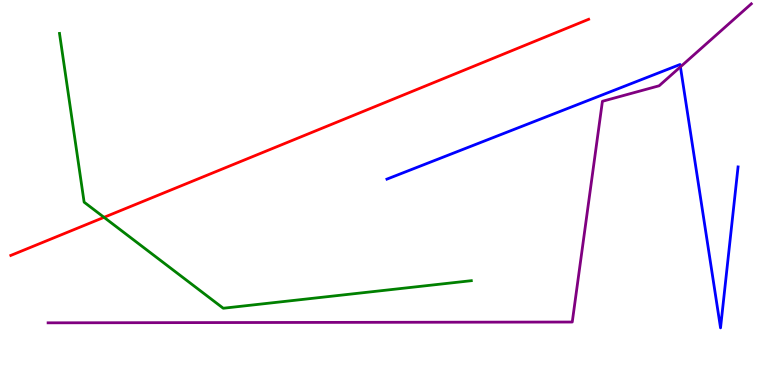[{'lines': ['blue', 'red'], 'intersections': []}, {'lines': ['green', 'red'], 'intersections': [{'x': 1.34, 'y': 4.35}]}, {'lines': ['purple', 'red'], 'intersections': []}, {'lines': ['blue', 'green'], 'intersections': []}, {'lines': ['blue', 'purple'], 'intersections': [{'x': 8.78, 'y': 8.26}]}, {'lines': ['green', 'purple'], 'intersections': []}]